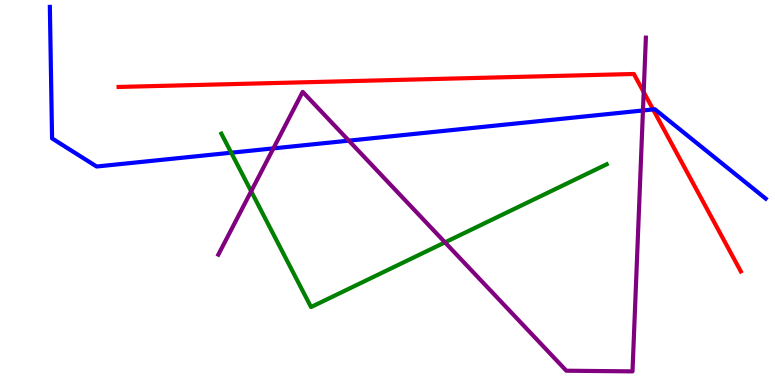[{'lines': ['blue', 'red'], 'intersections': [{'x': 8.43, 'y': 7.16}]}, {'lines': ['green', 'red'], 'intersections': []}, {'lines': ['purple', 'red'], 'intersections': [{'x': 8.31, 'y': 7.61}]}, {'lines': ['blue', 'green'], 'intersections': [{'x': 2.98, 'y': 6.03}]}, {'lines': ['blue', 'purple'], 'intersections': [{'x': 3.53, 'y': 6.15}, {'x': 4.5, 'y': 6.35}, {'x': 8.3, 'y': 7.13}]}, {'lines': ['green', 'purple'], 'intersections': [{'x': 3.24, 'y': 5.03}, {'x': 5.74, 'y': 3.7}]}]